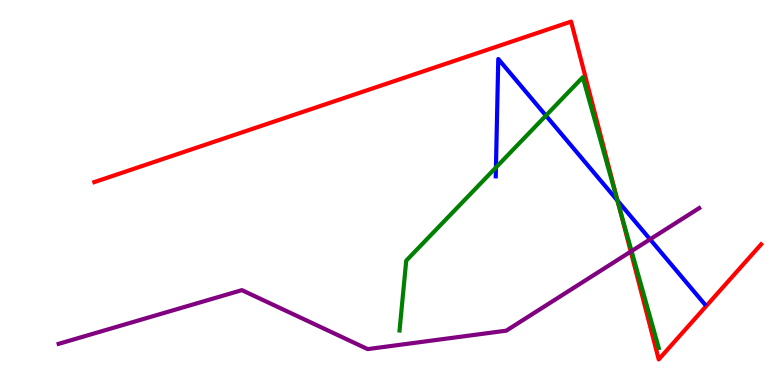[{'lines': ['blue', 'red'], 'intersections': [{'x': 7.97, 'y': 4.79}]}, {'lines': ['green', 'red'], 'intersections': [{'x': 7.99, 'y': 4.64}]}, {'lines': ['purple', 'red'], 'intersections': [{'x': 8.14, 'y': 3.47}]}, {'lines': ['blue', 'green'], 'intersections': [{'x': 6.4, 'y': 5.65}, {'x': 7.04, 'y': 7.0}, {'x': 7.97, 'y': 4.79}]}, {'lines': ['blue', 'purple'], 'intersections': [{'x': 8.39, 'y': 3.78}]}, {'lines': ['green', 'purple'], 'intersections': [{'x': 8.15, 'y': 3.48}]}]